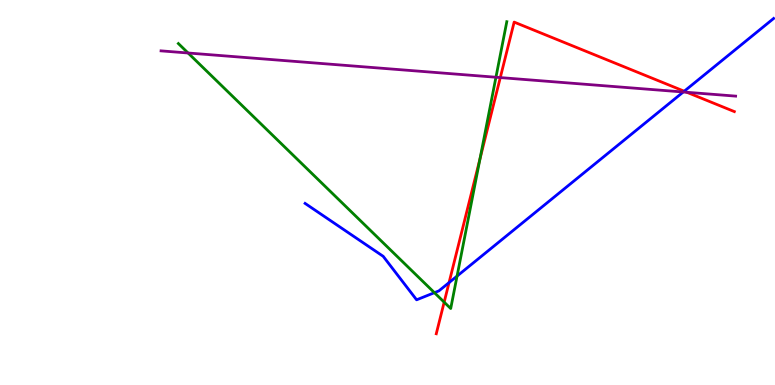[{'lines': ['blue', 'red'], 'intersections': [{'x': 5.79, 'y': 2.66}, {'x': 8.83, 'y': 7.63}]}, {'lines': ['green', 'red'], 'intersections': [{'x': 5.73, 'y': 2.15}, {'x': 6.19, 'y': 5.87}]}, {'lines': ['purple', 'red'], 'intersections': [{'x': 6.46, 'y': 7.98}, {'x': 8.86, 'y': 7.6}]}, {'lines': ['blue', 'green'], 'intersections': [{'x': 5.61, 'y': 2.4}, {'x': 5.9, 'y': 2.83}]}, {'lines': ['blue', 'purple'], 'intersections': [{'x': 8.82, 'y': 7.61}]}, {'lines': ['green', 'purple'], 'intersections': [{'x': 2.43, 'y': 8.62}, {'x': 6.4, 'y': 7.99}]}]